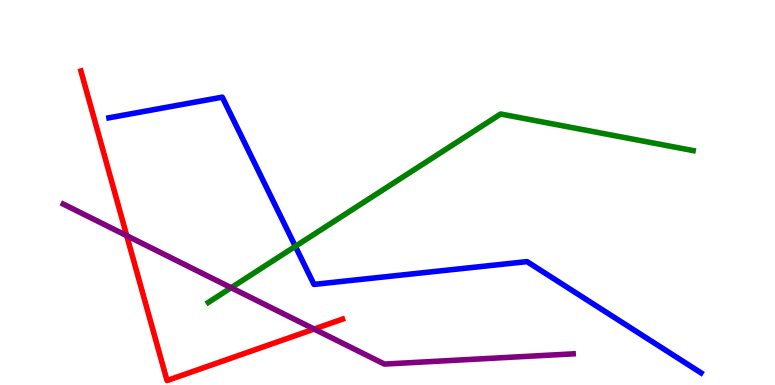[{'lines': ['blue', 'red'], 'intersections': []}, {'lines': ['green', 'red'], 'intersections': []}, {'lines': ['purple', 'red'], 'intersections': [{'x': 1.64, 'y': 3.88}, {'x': 4.05, 'y': 1.45}]}, {'lines': ['blue', 'green'], 'intersections': [{'x': 3.81, 'y': 3.6}]}, {'lines': ['blue', 'purple'], 'intersections': []}, {'lines': ['green', 'purple'], 'intersections': [{'x': 2.98, 'y': 2.53}]}]